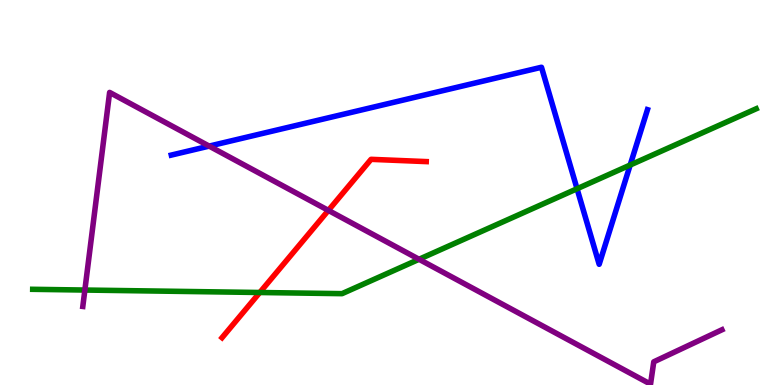[{'lines': ['blue', 'red'], 'intersections': []}, {'lines': ['green', 'red'], 'intersections': [{'x': 3.35, 'y': 2.4}]}, {'lines': ['purple', 'red'], 'intersections': [{'x': 4.24, 'y': 4.54}]}, {'lines': ['blue', 'green'], 'intersections': [{'x': 7.45, 'y': 5.1}, {'x': 8.13, 'y': 5.71}]}, {'lines': ['blue', 'purple'], 'intersections': [{'x': 2.7, 'y': 6.21}]}, {'lines': ['green', 'purple'], 'intersections': [{'x': 1.1, 'y': 2.47}, {'x': 5.41, 'y': 3.27}]}]